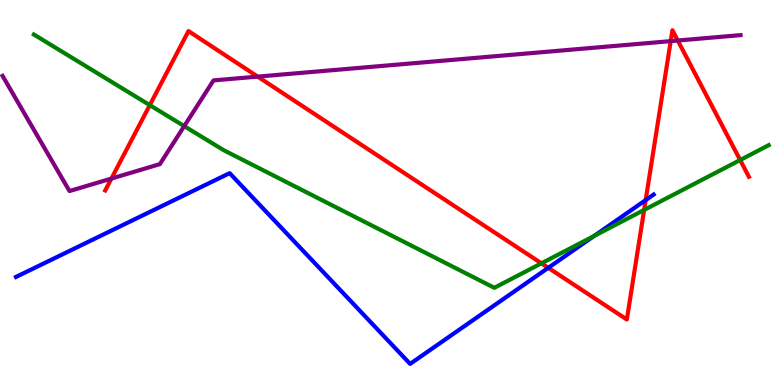[{'lines': ['blue', 'red'], 'intersections': [{'x': 7.07, 'y': 3.04}, {'x': 8.33, 'y': 4.8}]}, {'lines': ['green', 'red'], 'intersections': [{'x': 1.93, 'y': 7.27}, {'x': 6.99, 'y': 3.16}, {'x': 8.31, 'y': 4.55}, {'x': 9.55, 'y': 5.84}]}, {'lines': ['purple', 'red'], 'intersections': [{'x': 1.44, 'y': 5.36}, {'x': 3.33, 'y': 8.01}, {'x': 8.65, 'y': 8.93}, {'x': 8.75, 'y': 8.95}]}, {'lines': ['blue', 'green'], 'intersections': [{'x': 7.67, 'y': 3.87}]}, {'lines': ['blue', 'purple'], 'intersections': []}, {'lines': ['green', 'purple'], 'intersections': [{'x': 2.38, 'y': 6.72}]}]